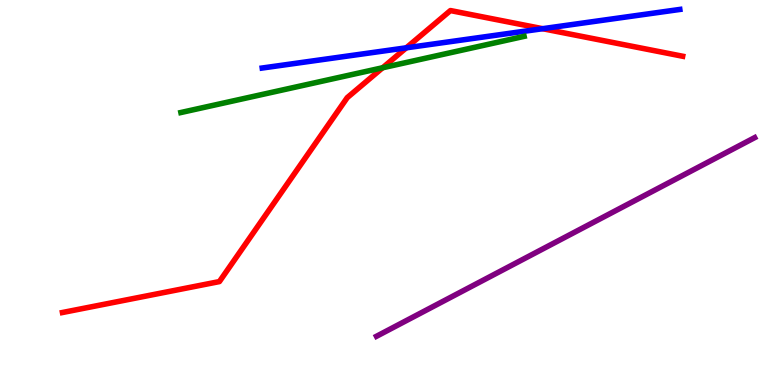[{'lines': ['blue', 'red'], 'intersections': [{'x': 5.24, 'y': 8.76}, {'x': 7.0, 'y': 9.25}]}, {'lines': ['green', 'red'], 'intersections': [{'x': 4.94, 'y': 8.24}]}, {'lines': ['purple', 'red'], 'intersections': []}, {'lines': ['blue', 'green'], 'intersections': []}, {'lines': ['blue', 'purple'], 'intersections': []}, {'lines': ['green', 'purple'], 'intersections': []}]